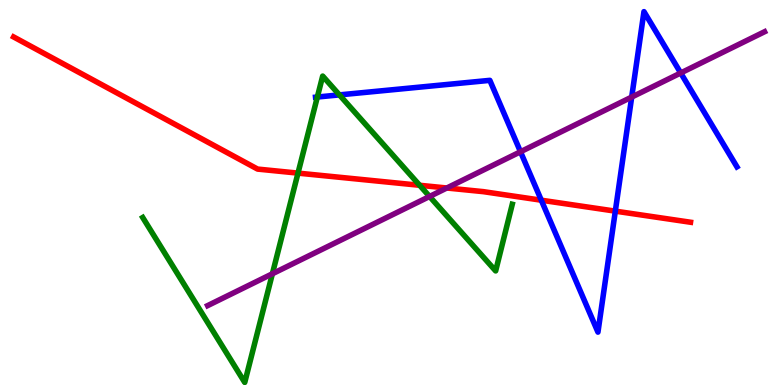[{'lines': ['blue', 'red'], 'intersections': [{'x': 6.98, 'y': 4.8}, {'x': 7.94, 'y': 4.52}]}, {'lines': ['green', 'red'], 'intersections': [{'x': 3.85, 'y': 5.5}, {'x': 5.41, 'y': 5.19}]}, {'lines': ['purple', 'red'], 'intersections': [{'x': 5.77, 'y': 5.12}]}, {'lines': ['blue', 'green'], 'intersections': [{'x': 4.09, 'y': 7.48}, {'x': 4.38, 'y': 7.54}]}, {'lines': ['blue', 'purple'], 'intersections': [{'x': 6.72, 'y': 6.06}, {'x': 8.15, 'y': 7.48}, {'x': 8.78, 'y': 8.1}]}, {'lines': ['green', 'purple'], 'intersections': [{'x': 3.51, 'y': 2.89}, {'x': 5.54, 'y': 4.9}]}]